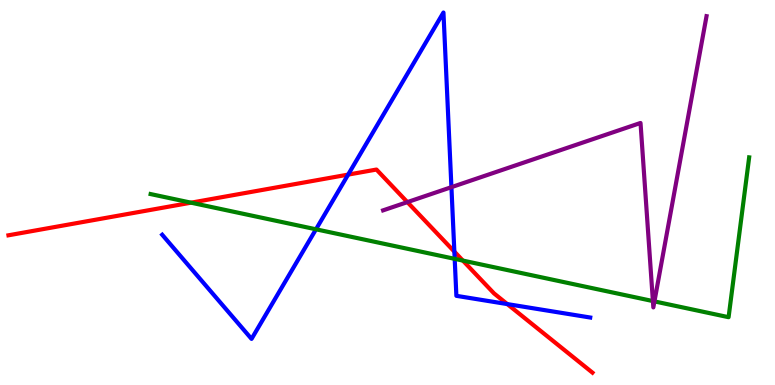[{'lines': ['blue', 'red'], 'intersections': [{'x': 4.49, 'y': 5.46}, {'x': 5.86, 'y': 3.46}, {'x': 6.55, 'y': 2.1}]}, {'lines': ['green', 'red'], 'intersections': [{'x': 2.47, 'y': 4.74}, {'x': 5.97, 'y': 3.23}]}, {'lines': ['purple', 'red'], 'intersections': [{'x': 5.26, 'y': 4.75}]}, {'lines': ['blue', 'green'], 'intersections': [{'x': 4.08, 'y': 4.04}, {'x': 5.87, 'y': 3.28}]}, {'lines': ['blue', 'purple'], 'intersections': [{'x': 5.82, 'y': 5.14}]}, {'lines': ['green', 'purple'], 'intersections': [{'x': 8.42, 'y': 2.18}, {'x': 8.44, 'y': 2.17}]}]